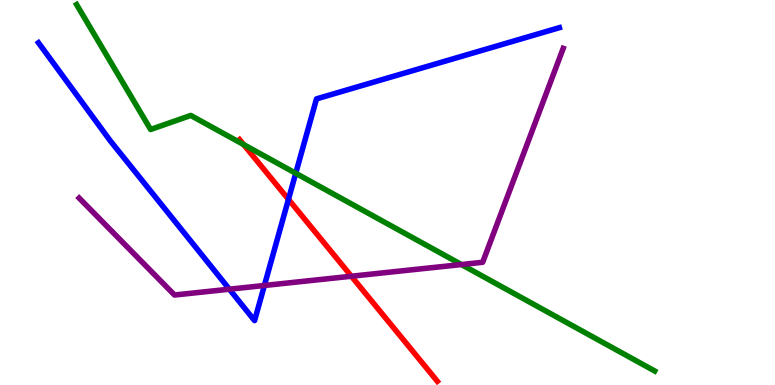[{'lines': ['blue', 'red'], 'intersections': [{'x': 3.72, 'y': 4.82}]}, {'lines': ['green', 'red'], 'intersections': [{'x': 3.14, 'y': 6.24}]}, {'lines': ['purple', 'red'], 'intersections': [{'x': 4.53, 'y': 2.83}]}, {'lines': ['blue', 'green'], 'intersections': [{'x': 3.82, 'y': 5.5}]}, {'lines': ['blue', 'purple'], 'intersections': [{'x': 2.96, 'y': 2.49}, {'x': 3.41, 'y': 2.59}]}, {'lines': ['green', 'purple'], 'intersections': [{'x': 5.95, 'y': 3.13}]}]